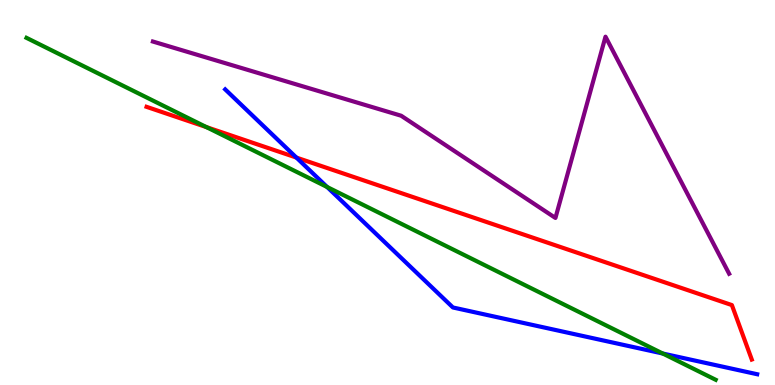[{'lines': ['blue', 'red'], 'intersections': [{'x': 3.82, 'y': 5.91}]}, {'lines': ['green', 'red'], 'intersections': [{'x': 2.66, 'y': 6.7}]}, {'lines': ['purple', 'red'], 'intersections': []}, {'lines': ['blue', 'green'], 'intersections': [{'x': 4.22, 'y': 5.14}, {'x': 8.55, 'y': 0.818}]}, {'lines': ['blue', 'purple'], 'intersections': []}, {'lines': ['green', 'purple'], 'intersections': []}]